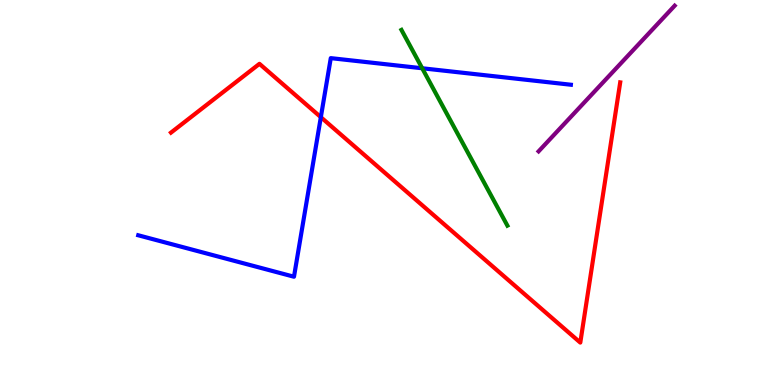[{'lines': ['blue', 'red'], 'intersections': [{'x': 4.14, 'y': 6.96}]}, {'lines': ['green', 'red'], 'intersections': []}, {'lines': ['purple', 'red'], 'intersections': []}, {'lines': ['blue', 'green'], 'intersections': [{'x': 5.45, 'y': 8.23}]}, {'lines': ['blue', 'purple'], 'intersections': []}, {'lines': ['green', 'purple'], 'intersections': []}]